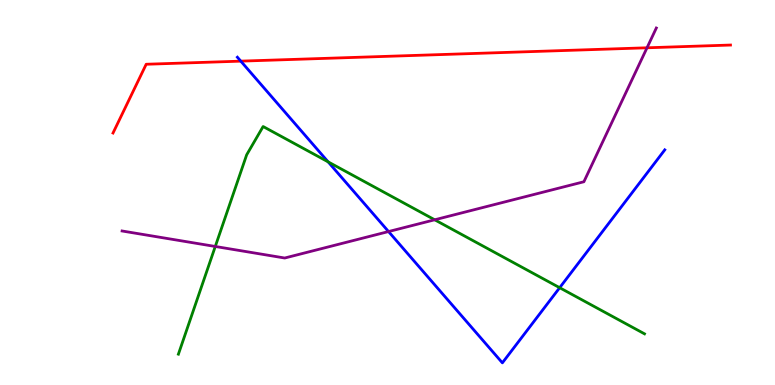[{'lines': ['blue', 'red'], 'intersections': [{'x': 3.11, 'y': 8.41}]}, {'lines': ['green', 'red'], 'intersections': []}, {'lines': ['purple', 'red'], 'intersections': [{'x': 8.35, 'y': 8.76}]}, {'lines': ['blue', 'green'], 'intersections': [{'x': 4.23, 'y': 5.8}, {'x': 7.22, 'y': 2.53}]}, {'lines': ['blue', 'purple'], 'intersections': [{'x': 5.01, 'y': 3.99}]}, {'lines': ['green', 'purple'], 'intersections': [{'x': 2.78, 'y': 3.6}, {'x': 5.61, 'y': 4.29}]}]